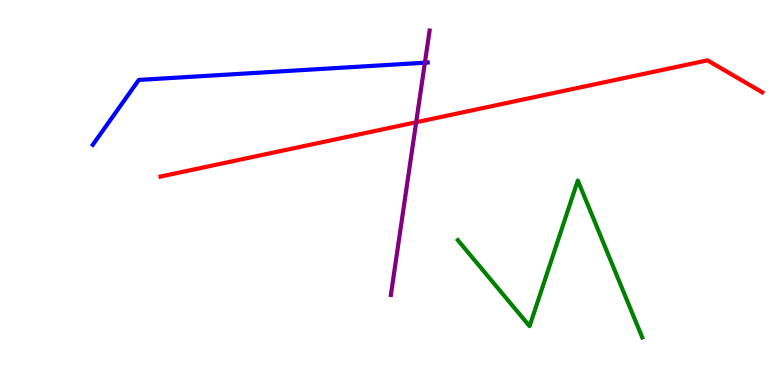[{'lines': ['blue', 'red'], 'intersections': []}, {'lines': ['green', 'red'], 'intersections': []}, {'lines': ['purple', 'red'], 'intersections': [{'x': 5.37, 'y': 6.82}]}, {'lines': ['blue', 'green'], 'intersections': []}, {'lines': ['blue', 'purple'], 'intersections': [{'x': 5.48, 'y': 8.37}]}, {'lines': ['green', 'purple'], 'intersections': []}]